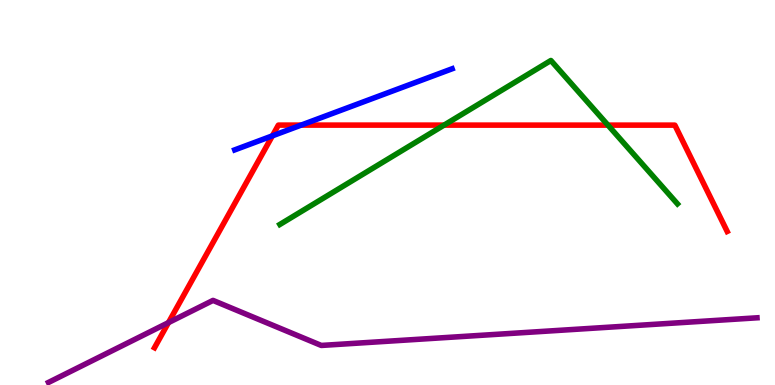[{'lines': ['blue', 'red'], 'intersections': [{'x': 3.51, 'y': 6.47}, {'x': 3.89, 'y': 6.75}]}, {'lines': ['green', 'red'], 'intersections': [{'x': 5.73, 'y': 6.75}, {'x': 7.84, 'y': 6.75}]}, {'lines': ['purple', 'red'], 'intersections': [{'x': 2.17, 'y': 1.62}]}, {'lines': ['blue', 'green'], 'intersections': []}, {'lines': ['blue', 'purple'], 'intersections': []}, {'lines': ['green', 'purple'], 'intersections': []}]